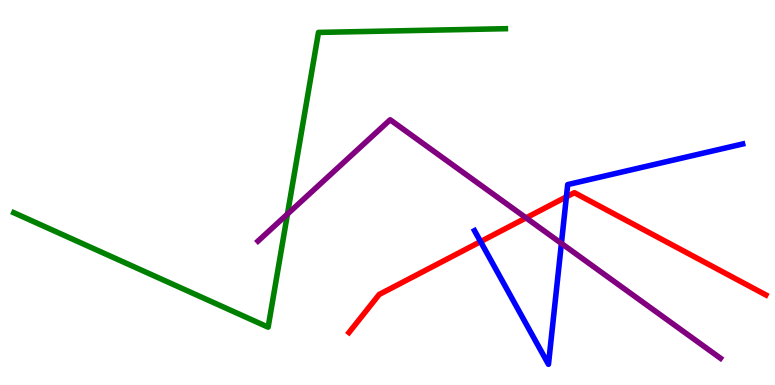[{'lines': ['blue', 'red'], 'intersections': [{'x': 6.2, 'y': 3.72}, {'x': 7.31, 'y': 4.89}]}, {'lines': ['green', 'red'], 'intersections': []}, {'lines': ['purple', 'red'], 'intersections': [{'x': 6.79, 'y': 4.34}]}, {'lines': ['blue', 'green'], 'intersections': []}, {'lines': ['blue', 'purple'], 'intersections': [{'x': 7.24, 'y': 3.68}]}, {'lines': ['green', 'purple'], 'intersections': [{'x': 3.71, 'y': 4.44}]}]